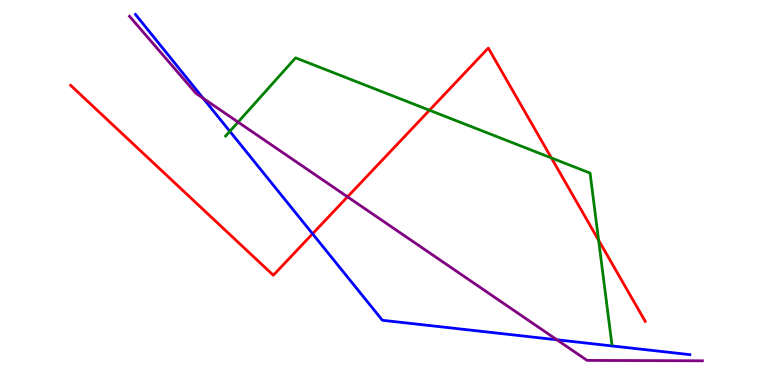[{'lines': ['blue', 'red'], 'intersections': [{'x': 4.03, 'y': 3.93}]}, {'lines': ['green', 'red'], 'intersections': [{'x': 5.54, 'y': 7.14}, {'x': 7.11, 'y': 5.9}, {'x': 7.72, 'y': 3.76}]}, {'lines': ['purple', 'red'], 'intersections': [{'x': 4.48, 'y': 4.89}]}, {'lines': ['blue', 'green'], 'intersections': [{'x': 2.97, 'y': 6.59}]}, {'lines': ['blue', 'purple'], 'intersections': [{'x': 2.62, 'y': 7.45}, {'x': 7.19, 'y': 1.17}]}, {'lines': ['green', 'purple'], 'intersections': [{'x': 3.07, 'y': 6.83}]}]